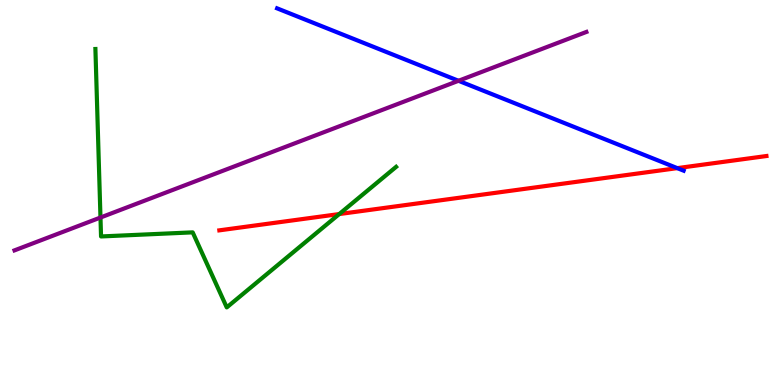[{'lines': ['blue', 'red'], 'intersections': [{'x': 8.74, 'y': 5.63}]}, {'lines': ['green', 'red'], 'intersections': [{'x': 4.38, 'y': 4.44}]}, {'lines': ['purple', 'red'], 'intersections': []}, {'lines': ['blue', 'green'], 'intersections': []}, {'lines': ['blue', 'purple'], 'intersections': [{'x': 5.92, 'y': 7.9}]}, {'lines': ['green', 'purple'], 'intersections': [{'x': 1.3, 'y': 4.35}]}]